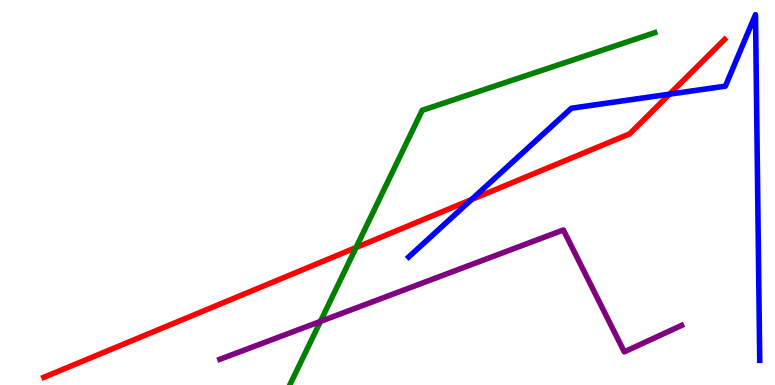[{'lines': ['blue', 'red'], 'intersections': [{'x': 6.08, 'y': 4.82}, {'x': 8.64, 'y': 7.55}]}, {'lines': ['green', 'red'], 'intersections': [{'x': 4.59, 'y': 3.57}]}, {'lines': ['purple', 'red'], 'intersections': []}, {'lines': ['blue', 'green'], 'intersections': []}, {'lines': ['blue', 'purple'], 'intersections': []}, {'lines': ['green', 'purple'], 'intersections': [{'x': 4.13, 'y': 1.65}]}]